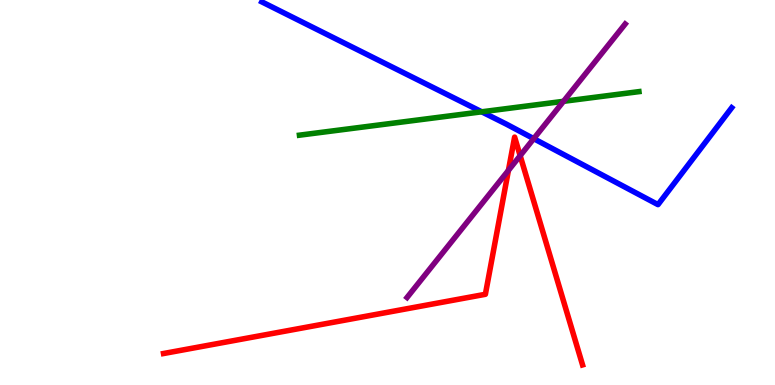[{'lines': ['blue', 'red'], 'intersections': []}, {'lines': ['green', 'red'], 'intersections': []}, {'lines': ['purple', 'red'], 'intersections': [{'x': 6.56, 'y': 5.57}, {'x': 6.71, 'y': 5.96}]}, {'lines': ['blue', 'green'], 'intersections': [{'x': 6.22, 'y': 7.1}]}, {'lines': ['blue', 'purple'], 'intersections': [{'x': 6.89, 'y': 6.4}]}, {'lines': ['green', 'purple'], 'intersections': [{'x': 7.27, 'y': 7.37}]}]